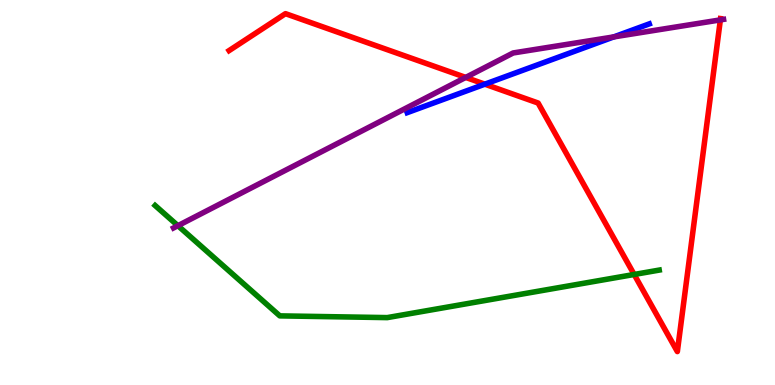[{'lines': ['blue', 'red'], 'intersections': [{'x': 6.26, 'y': 7.81}]}, {'lines': ['green', 'red'], 'intersections': [{'x': 8.18, 'y': 2.87}]}, {'lines': ['purple', 'red'], 'intersections': [{'x': 6.01, 'y': 7.99}, {'x': 9.29, 'y': 9.48}]}, {'lines': ['blue', 'green'], 'intersections': []}, {'lines': ['blue', 'purple'], 'intersections': [{'x': 7.92, 'y': 9.04}]}, {'lines': ['green', 'purple'], 'intersections': [{'x': 2.3, 'y': 4.14}]}]